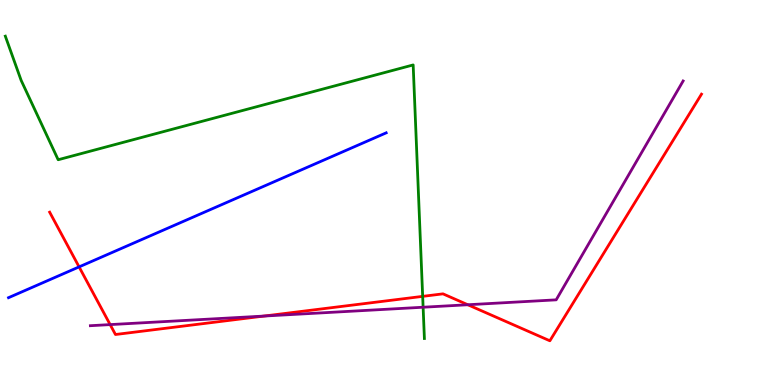[{'lines': ['blue', 'red'], 'intersections': [{'x': 1.02, 'y': 3.07}]}, {'lines': ['green', 'red'], 'intersections': [{'x': 5.45, 'y': 2.3}]}, {'lines': ['purple', 'red'], 'intersections': [{'x': 1.42, 'y': 1.57}, {'x': 3.41, 'y': 1.79}, {'x': 6.04, 'y': 2.08}]}, {'lines': ['blue', 'green'], 'intersections': []}, {'lines': ['blue', 'purple'], 'intersections': []}, {'lines': ['green', 'purple'], 'intersections': [{'x': 5.46, 'y': 2.02}]}]